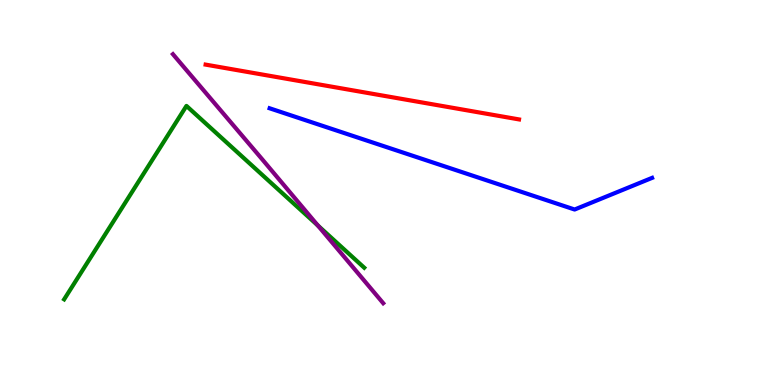[{'lines': ['blue', 'red'], 'intersections': []}, {'lines': ['green', 'red'], 'intersections': []}, {'lines': ['purple', 'red'], 'intersections': []}, {'lines': ['blue', 'green'], 'intersections': []}, {'lines': ['blue', 'purple'], 'intersections': []}, {'lines': ['green', 'purple'], 'intersections': [{'x': 4.1, 'y': 4.14}]}]